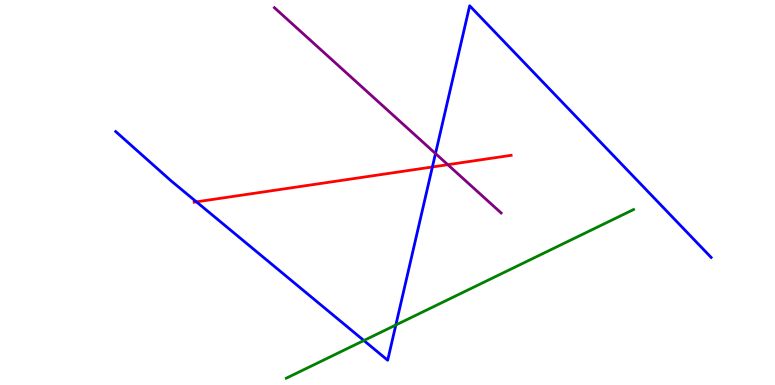[{'lines': ['blue', 'red'], 'intersections': [{'x': 2.53, 'y': 4.76}, {'x': 5.58, 'y': 5.66}]}, {'lines': ['green', 'red'], 'intersections': []}, {'lines': ['purple', 'red'], 'intersections': [{'x': 5.78, 'y': 5.72}]}, {'lines': ['blue', 'green'], 'intersections': [{'x': 4.7, 'y': 1.16}, {'x': 5.11, 'y': 1.56}]}, {'lines': ['blue', 'purple'], 'intersections': [{'x': 5.62, 'y': 6.01}]}, {'lines': ['green', 'purple'], 'intersections': []}]